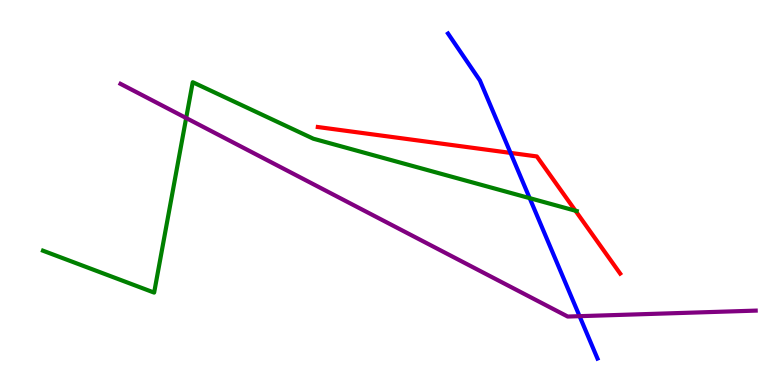[{'lines': ['blue', 'red'], 'intersections': [{'x': 6.59, 'y': 6.03}]}, {'lines': ['green', 'red'], 'intersections': [{'x': 7.43, 'y': 4.53}]}, {'lines': ['purple', 'red'], 'intersections': []}, {'lines': ['blue', 'green'], 'intersections': [{'x': 6.83, 'y': 4.85}]}, {'lines': ['blue', 'purple'], 'intersections': [{'x': 7.48, 'y': 1.79}]}, {'lines': ['green', 'purple'], 'intersections': [{'x': 2.4, 'y': 6.93}]}]